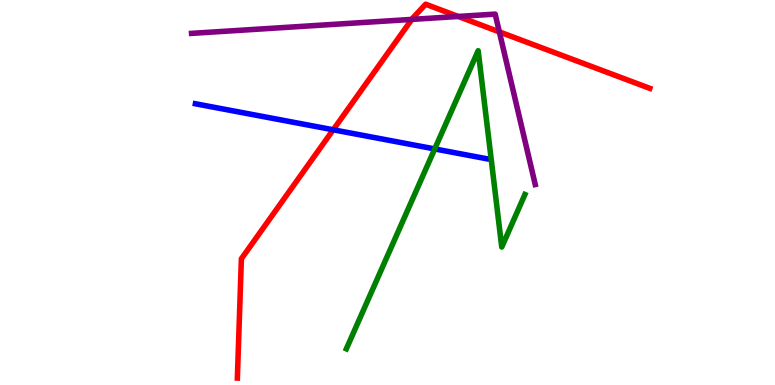[{'lines': ['blue', 'red'], 'intersections': [{'x': 4.3, 'y': 6.63}]}, {'lines': ['green', 'red'], 'intersections': []}, {'lines': ['purple', 'red'], 'intersections': [{'x': 5.31, 'y': 9.5}, {'x': 5.91, 'y': 9.57}, {'x': 6.44, 'y': 9.17}]}, {'lines': ['blue', 'green'], 'intersections': [{'x': 5.61, 'y': 6.13}]}, {'lines': ['blue', 'purple'], 'intersections': []}, {'lines': ['green', 'purple'], 'intersections': []}]